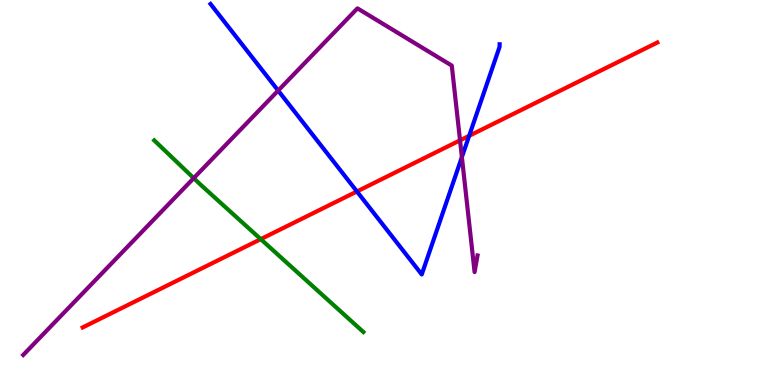[{'lines': ['blue', 'red'], 'intersections': [{'x': 4.61, 'y': 5.03}, {'x': 6.05, 'y': 6.47}]}, {'lines': ['green', 'red'], 'intersections': [{'x': 3.36, 'y': 3.79}]}, {'lines': ['purple', 'red'], 'intersections': [{'x': 5.94, 'y': 6.35}]}, {'lines': ['blue', 'green'], 'intersections': []}, {'lines': ['blue', 'purple'], 'intersections': [{'x': 3.59, 'y': 7.65}, {'x': 5.96, 'y': 5.92}]}, {'lines': ['green', 'purple'], 'intersections': [{'x': 2.5, 'y': 5.37}]}]